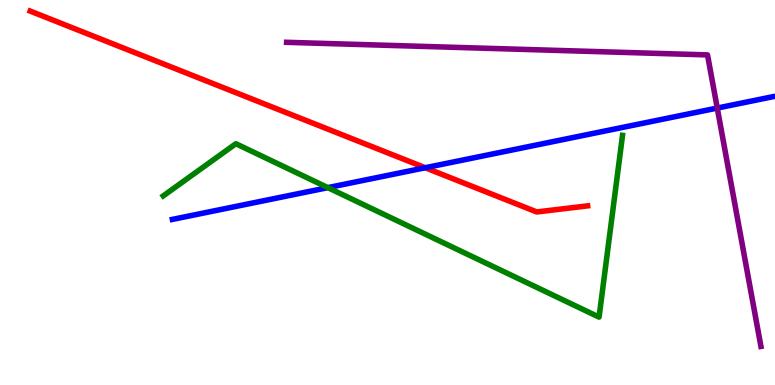[{'lines': ['blue', 'red'], 'intersections': [{'x': 5.49, 'y': 5.64}]}, {'lines': ['green', 'red'], 'intersections': []}, {'lines': ['purple', 'red'], 'intersections': []}, {'lines': ['blue', 'green'], 'intersections': [{'x': 4.23, 'y': 5.13}]}, {'lines': ['blue', 'purple'], 'intersections': [{'x': 9.25, 'y': 7.19}]}, {'lines': ['green', 'purple'], 'intersections': []}]